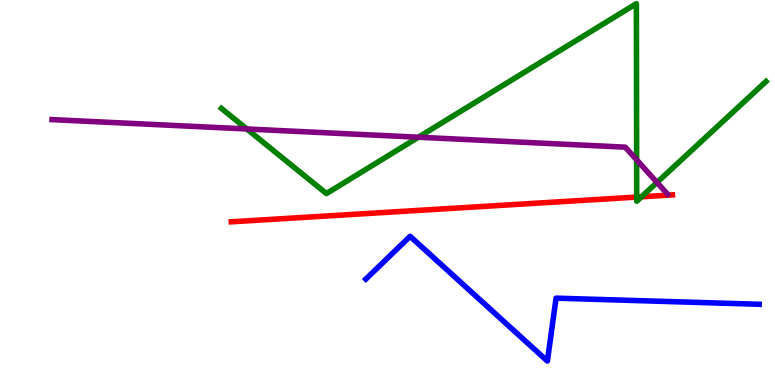[{'lines': ['blue', 'red'], 'intersections': []}, {'lines': ['green', 'red'], 'intersections': [{'x': 8.22, 'y': 4.88}, {'x': 8.28, 'y': 4.89}]}, {'lines': ['purple', 'red'], 'intersections': []}, {'lines': ['blue', 'green'], 'intersections': []}, {'lines': ['blue', 'purple'], 'intersections': []}, {'lines': ['green', 'purple'], 'intersections': [{'x': 3.18, 'y': 6.65}, {'x': 5.4, 'y': 6.44}, {'x': 8.21, 'y': 5.85}, {'x': 8.48, 'y': 5.26}]}]